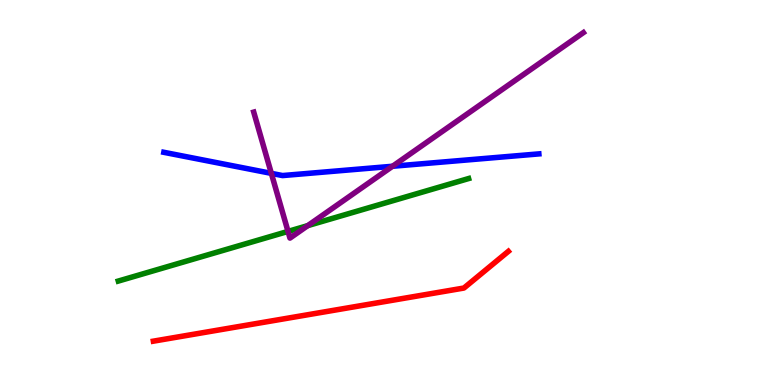[{'lines': ['blue', 'red'], 'intersections': []}, {'lines': ['green', 'red'], 'intersections': []}, {'lines': ['purple', 'red'], 'intersections': []}, {'lines': ['blue', 'green'], 'intersections': []}, {'lines': ['blue', 'purple'], 'intersections': [{'x': 3.5, 'y': 5.5}, {'x': 5.06, 'y': 5.68}]}, {'lines': ['green', 'purple'], 'intersections': [{'x': 3.72, 'y': 3.99}, {'x': 3.97, 'y': 4.14}]}]